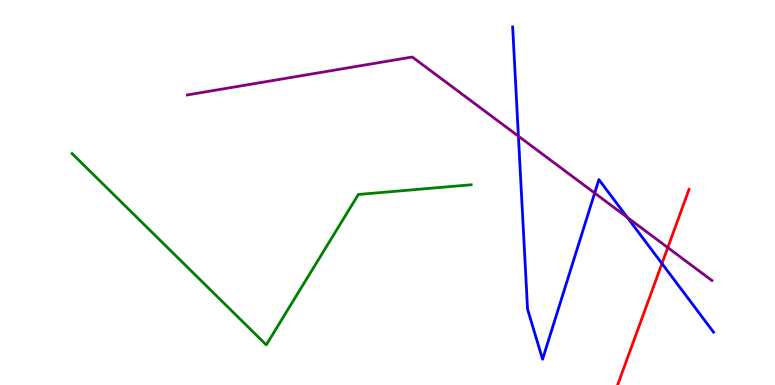[{'lines': ['blue', 'red'], 'intersections': [{'x': 8.54, 'y': 3.15}]}, {'lines': ['green', 'red'], 'intersections': []}, {'lines': ['purple', 'red'], 'intersections': [{'x': 8.62, 'y': 3.57}]}, {'lines': ['blue', 'green'], 'intersections': []}, {'lines': ['blue', 'purple'], 'intersections': [{'x': 6.69, 'y': 6.46}, {'x': 7.67, 'y': 4.99}, {'x': 8.09, 'y': 4.35}]}, {'lines': ['green', 'purple'], 'intersections': []}]